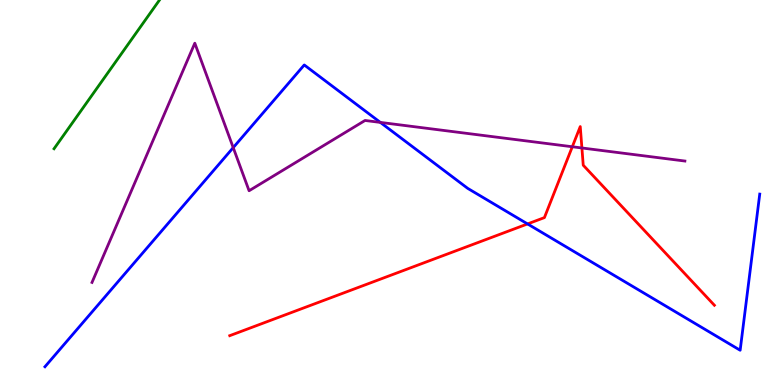[{'lines': ['blue', 'red'], 'intersections': [{'x': 6.81, 'y': 4.18}]}, {'lines': ['green', 'red'], 'intersections': []}, {'lines': ['purple', 'red'], 'intersections': [{'x': 7.38, 'y': 6.19}, {'x': 7.51, 'y': 6.16}]}, {'lines': ['blue', 'green'], 'intersections': []}, {'lines': ['blue', 'purple'], 'intersections': [{'x': 3.01, 'y': 6.17}, {'x': 4.91, 'y': 6.82}]}, {'lines': ['green', 'purple'], 'intersections': []}]